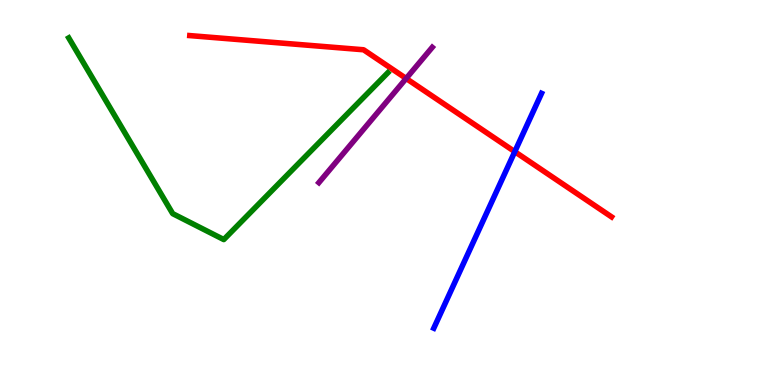[{'lines': ['blue', 'red'], 'intersections': [{'x': 6.64, 'y': 6.06}]}, {'lines': ['green', 'red'], 'intersections': []}, {'lines': ['purple', 'red'], 'intersections': [{'x': 5.24, 'y': 7.96}]}, {'lines': ['blue', 'green'], 'intersections': []}, {'lines': ['blue', 'purple'], 'intersections': []}, {'lines': ['green', 'purple'], 'intersections': []}]